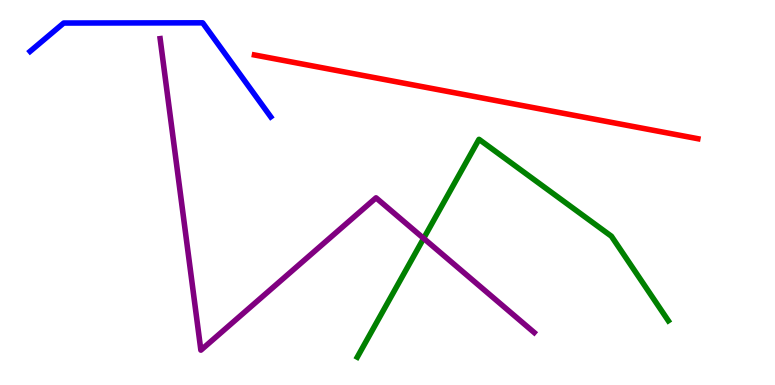[{'lines': ['blue', 'red'], 'intersections': []}, {'lines': ['green', 'red'], 'intersections': []}, {'lines': ['purple', 'red'], 'intersections': []}, {'lines': ['blue', 'green'], 'intersections': []}, {'lines': ['blue', 'purple'], 'intersections': []}, {'lines': ['green', 'purple'], 'intersections': [{'x': 5.47, 'y': 3.81}]}]